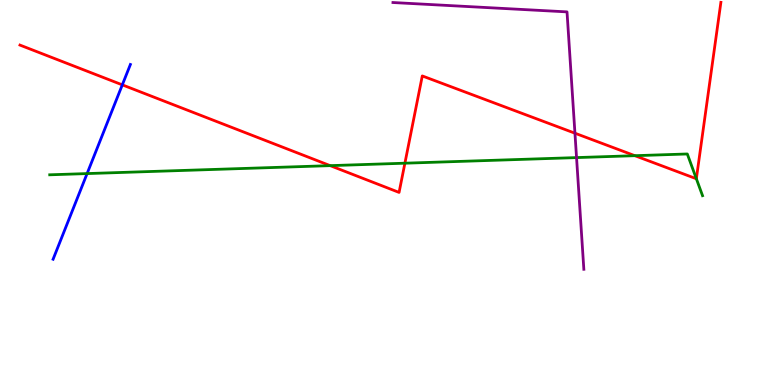[{'lines': ['blue', 'red'], 'intersections': [{'x': 1.58, 'y': 7.8}]}, {'lines': ['green', 'red'], 'intersections': [{'x': 4.26, 'y': 5.7}, {'x': 5.22, 'y': 5.76}, {'x': 8.19, 'y': 5.96}, {'x': 8.99, 'y': 5.36}]}, {'lines': ['purple', 'red'], 'intersections': [{'x': 7.42, 'y': 6.54}]}, {'lines': ['blue', 'green'], 'intersections': [{'x': 1.12, 'y': 5.49}]}, {'lines': ['blue', 'purple'], 'intersections': []}, {'lines': ['green', 'purple'], 'intersections': [{'x': 7.44, 'y': 5.91}]}]